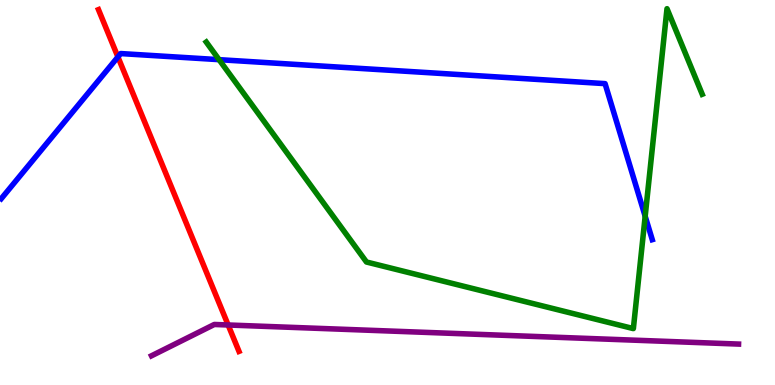[{'lines': ['blue', 'red'], 'intersections': [{'x': 1.52, 'y': 8.52}]}, {'lines': ['green', 'red'], 'intersections': []}, {'lines': ['purple', 'red'], 'intersections': [{'x': 2.94, 'y': 1.56}]}, {'lines': ['blue', 'green'], 'intersections': [{'x': 2.83, 'y': 8.45}, {'x': 8.32, 'y': 4.38}]}, {'lines': ['blue', 'purple'], 'intersections': []}, {'lines': ['green', 'purple'], 'intersections': []}]